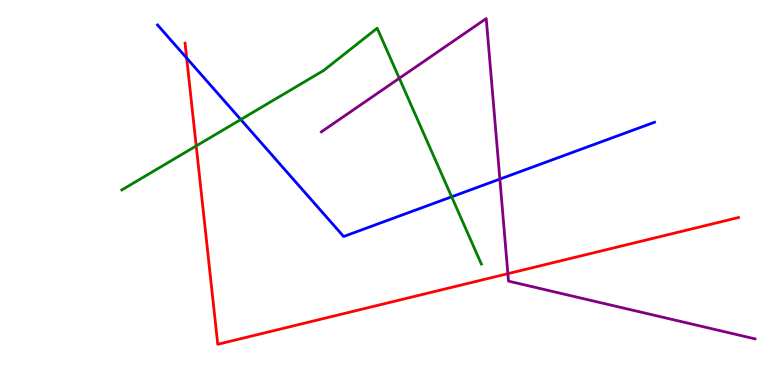[{'lines': ['blue', 'red'], 'intersections': [{'x': 2.41, 'y': 8.49}]}, {'lines': ['green', 'red'], 'intersections': [{'x': 2.53, 'y': 6.21}]}, {'lines': ['purple', 'red'], 'intersections': [{'x': 6.55, 'y': 2.89}]}, {'lines': ['blue', 'green'], 'intersections': [{'x': 3.11, 'y': 6.89}, {'x': 5.83, 'y': 4.89}]}, {'lines': ['blue', 'purple'], 'intersections': [{'x': 6.45, 'y': 5.35}]}, {'lines': ['green', 'purple'], 'intersections': [{'x': 5.15, 'y': 7.97}]}]